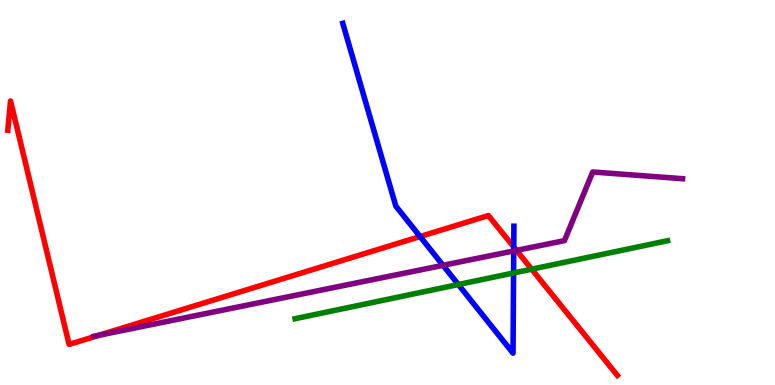[{'lines': ['blue', 'red'], 'intersections': [{'x': 5.42, 'y': 3.86}, {'x': 6.63, 'y': 3.58}]}, {'lines': ['green', 'red'], 'intersections': [{'x': 6.86, 'y': 3.01}]}, {'lines': ['purple', 'red'], 'intersections': [{'x': 1.27, 'y': 1.29}, {'x': 6.66, 'y': 3.5}]}, {'lines': ['blue', 'green'], 'intersections': [{'x': 5.91, 'y': 2.61}, {'x': 6.63, 'y': 2.91}]}, {'lines': ['blue', 'purple'], 'intersections': [{'x': 5.72, 'y': 3.11}, {'x': 6.63, 'y': 3.48}]}, {'lines': ['green', 'purple'], 'intersections': []}]